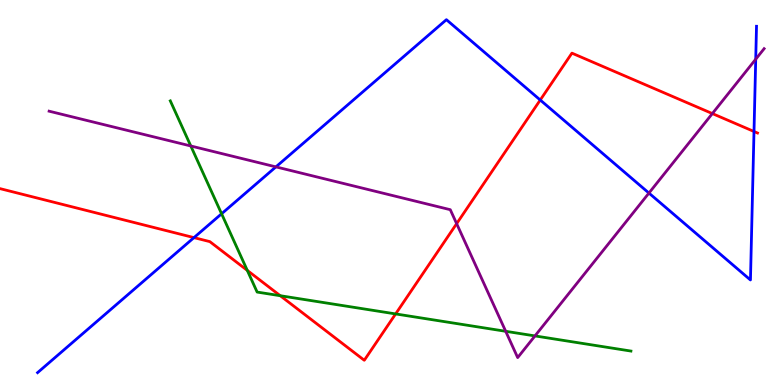[{'lines': ['blue', 'red'], 'intersections': [{'x': 2.5, 'y': 3.83}, {'x': 6.97, 'y': 7.4}, {'x': 9.73, 'y': 6.58}]}, {'lines': ['green', 'red'], 'intersections': [{'x': 3.19, 'y': 2.98}, {'x': 3.62, 'y': 2.32}, {'x': 5.1, 'y': 1.85}]}, {'lines': ['purple', 'red'], 'intersections': [{'x': 5.89, 'y': 4.19}, {'x': 9.19, 'y': 7.05}]}, {'lines': ['blue', 'green'], 'intersections': [{'x': 2.86, 'y': 4.45}]}, {'lines': ['blue', 'purple'], 'intersections': [{'x': 3.56, 'y': 5.67}, {'x': 8.37, 'y': 4.99}, {'x': 9.75, 'y': 8.46}]}, {'lines': ['green', 'purple'], 'intersections': [{'x': 2.46, 'y': 6.21}, {'x': 6.53, 'y': 1.39}, {'x': 6.9, 'y': 1.27}]}]